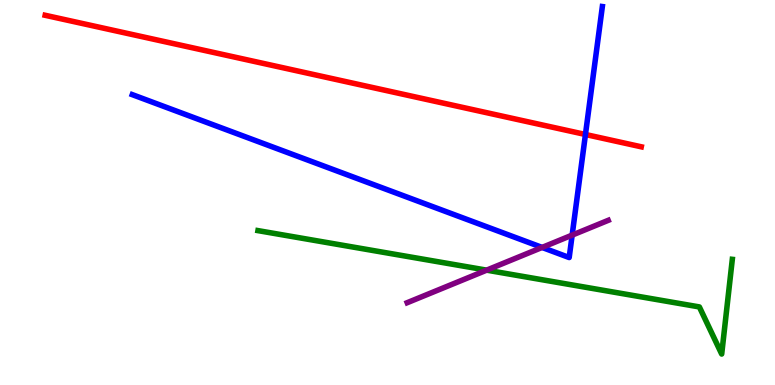[{'lines': ['blue', 'red'], 'intersections': [{'x': 7.55, 'y': 6.51}]}, {'lines': ['green', 'red'], 'intersections': []}, {'lines': ['purple', 'red'], 'intersections': []}, {'lines': ['blue', 'green'], 'intersections': []}, {'lines': ['blue', 'purple'], 'intersections': [{'x': 6.99, 'y': 3.57}, {'x': 7.38, 'y': 3.89}]}, {'lines': ['green', 'purple'], 'intersections': [{'x': 6.28, 'y': 2.98}]}]